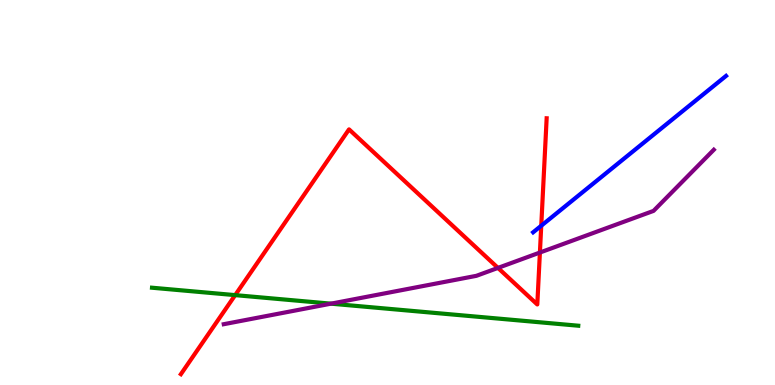[{'lines': ['blue', 'red'], 'intersections': [{'x': 6.98, 'y': 4.14}]}, {'lines': ['green', 'red'], 'intersections': [{'x': 3.03, 'y': 2.33}]}, {'lines': ['purple', 'red'], 'intersections': [{'x': 6.43, 'y': 3.04}, {'x': 6.97, 'y': 3.44}]}, {'lines': ['blue', 'green'], 'intersections': []}, {'lines': ['blue', 'purple'], 'intersections': []}, {'lines': ['green', 'purple'], 'intersections': [{'x': 4.27, 'y': 2.11}]}]